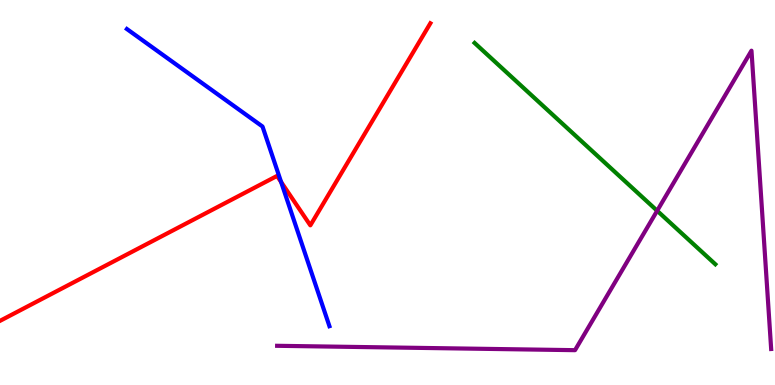[{'lines': ['blue', 'red'], 'intersections': [{'x': 3.63, 'y': 5.27}]}, {'lines': ['green', 'red'], 'intersections': []}, {'lines': ['purple', 'red'], 'intersections': []}, {'lines': ['blue', 'green'], 'intersections': []}, {'lines': ['blue', 'purple'], 'intersections': []}, {'lines': ['green', 'purple'], 'intersections': [{'x': 8.48, 'y': 4.53}]}]